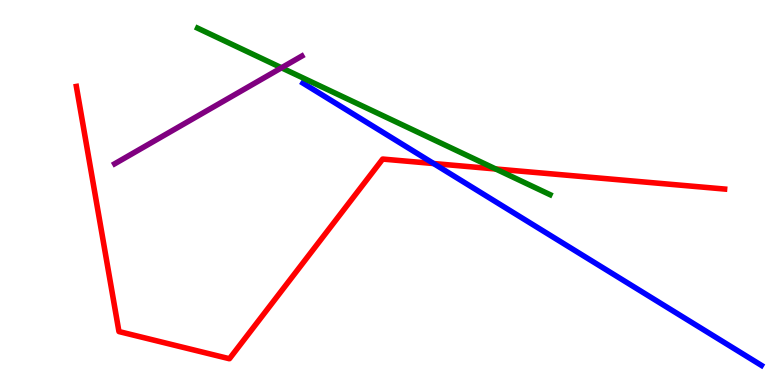[{'lines': ['blue', 'red'], 'intersections': [{'x': 5.6, 'y': 5.75}]}, {'lines': ['green', 'red'], 'intersections': [{'x': 6.4, 'y': 5.61}]}, {'lines': ['purple', 'red'], 'intersections': []}, {'lines': ['blue', 'green'], 'intersections': []}, {'lines': ['blue', 'purple'], 'intersections': []}, {'lines': ['green', 'purple'], 'intersections': [{'x': 3.63, 'y': 8.24}]}]